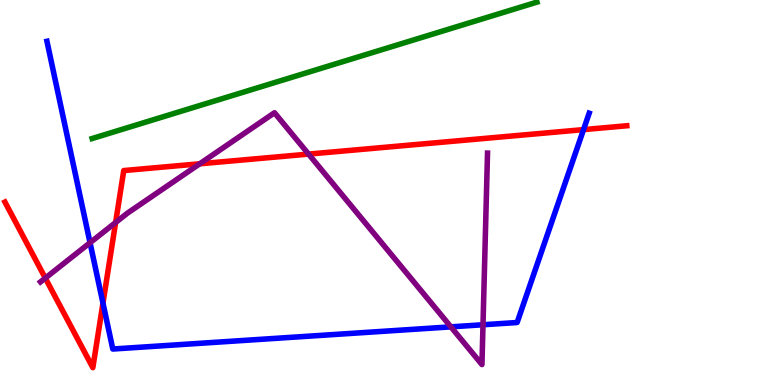[{'lines': ['blue', 'red'], 'intersections': [{'x': 1.33, 'y': 2.13}, {'x': 7.53, 'y': 6.63}]}, {'lines': ['green', 'red'], 'intersections': []}, {'lines': ['purple', 'red'], 'intersections': [{'x': 0.585, 'y': 2.78}, {'x': 1.49, 'y': 4.22}, {'x': 2.58, 'y': 5.75}, {'x': 3.98, 'y': 6.0}]}, {'lines': ['blue', 'green'], 'intersections': []}, {'lines': ['blue', 'purple'], 'intersections': [{'x': 1.16, 'y': 3.7}, {'x': 5.82, 'y': 1.51}, {'x': 6.23, 'y': 1.56}]}, {'lines': ['green', 'purple'], 'intersections': []}]